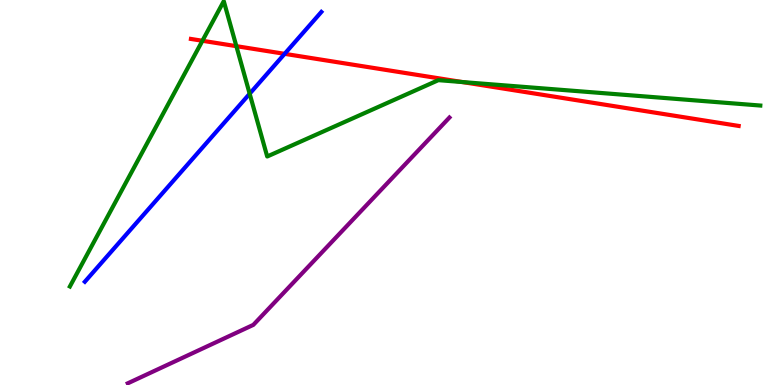[{'lines': ['blue', 'red'], 'intersections': [{'x': 3.67, 'y': 8.6}]}, {'lines': ['green', 'red'], 'intersections': [{'x': 2.61, 'y': 8.94}, {'x': 3.05, 'y': 8.8}, {'x': 5.96, 'y': 7.87}]}, {'lines': ['purple', 'red'], 'intersections': []}, {'lines': ['blue', 'green'], 'intersections': [{'x': 3.22, 'y': 7.57}]}, {'lines': ['blue', 'purple'], 'intersections': []}, {'lines': ['green', 'purple'], 'intersections': []}]